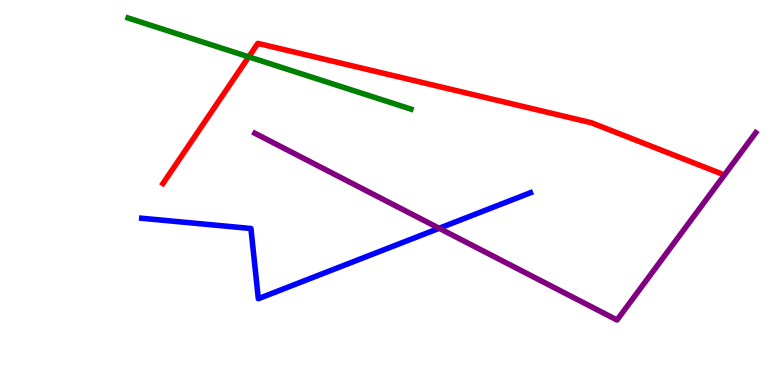[{'lines': ['blue', 'red'], 'intersections': []}, {'lines': ['green', 'red'], 'intersections': [{'x': 3.21, 'y': 8.52}]}, {'lines': ['purple', 'red'], 'intersections': []}, {'lines': ['blue', 'green'], 'intersections': []}, {'lines': ['blue', 'purple'], 'intersections': [{'x': 5.67, 'y': 4.07}]}, {'lines': ['green', 'purple'], 'intersections': []}]